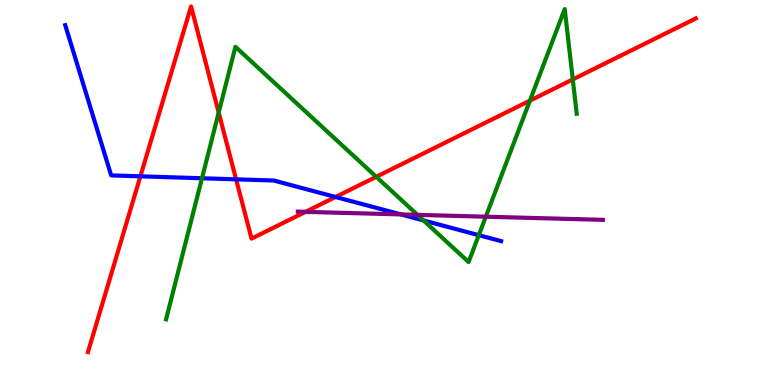[{'lines': ['blue', 'red'], 'intersections': [{'x': 1.81, 'y': 5.42}, {'x': 3.05, 'y': 5.34}, {'x': 4.33, 'y': 4.88}]}, {'lines': ['green', 'red'], 'intersections': [{'x': 2.82, 'y': 7.08}, {'x': 4.85, 'y': 5.41}, {'x': 6.84, 'y': 7.39}, {'x': 7.39, 'y': 7.94}]}, {'lines': ['purple', 'red'], 'intersections': [{'x': 3.94, 'y': 4.5}]}, {'lines': ['blue', 'green'], 'intersections': [{'x': 2.61, 'y': 5.37}, {'x': 5.46, 'y': 4.27}, {'x': 6.18, 'y': 3.89}]}, {'lines': ['blue', 'purple'], 'intersections': [{'x': 5.17, 'y': 4.43}]}, {'lines': ['green', 'purple'], 'intersections': [{'x': 5.39, 'y': 4.42}, {'x': 6.27, 'y': 4.37}]}]